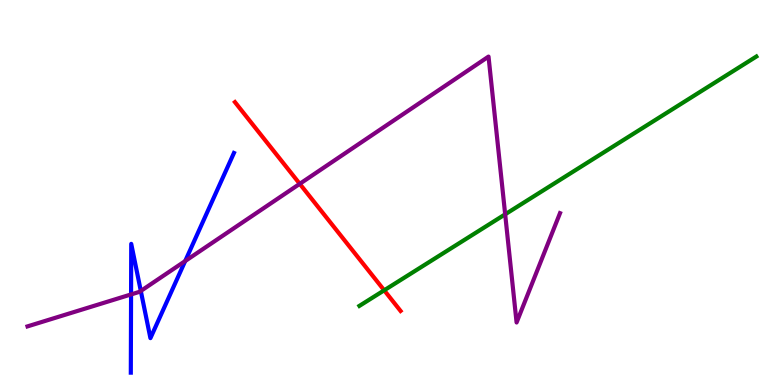[{'lines': ['blue', 'red'], 'intersections': []}, {'lines': ['green', 'red'], 'intersections': [{'x': 4.96, 'y': 2.46}]}, {'lines': ['purple', 'red'], 'intersections': [{'x': 3.87, 'y': 5.23}]}, {'lines': ['blue', 'green'], 'intersections': []}, {'lines': ['blue', 'purple'], 'intersections': [{'x': 1.69, 'y': 2.35}, {'x': 1.82, 'y': 2.44}, {'x': 2.39, 'y': 3.22}]}, {'lines': ['green', 'purple'], 'intersections': [{'x': 6.52, 'y': 4.43}]}]